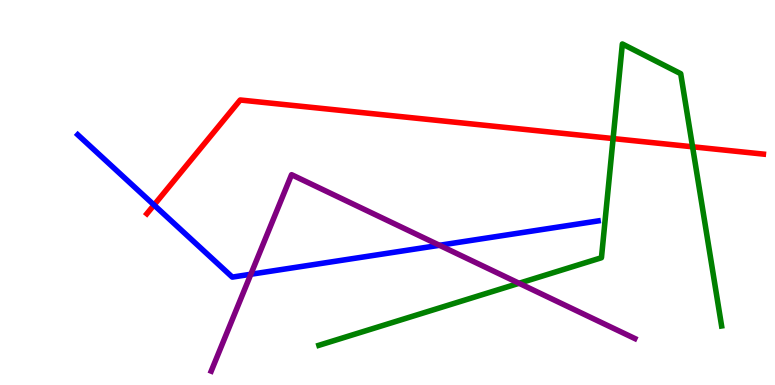[{'lines': ['blue', 'red'], 'intersections': [{'x': 1.99, 'y': 4.68}]}, {'lines': ['green', 'red'], 'intersections': [{'x': 7.91, 'y': 6.4}, {'x': 8.94, 'y': 6.19}]}, {'lines': ['purple', 'red'], 'intersections': []}, {'lines': ['blue', 'green'], 'intersections': []}, {'lines': ['blue', 'purple'], 'intersections': [{'x': 3.24, 'y': 2.88}, {'x': 5.67, 'y': 3.63}]}, {'lines': ['green', 'purple'], 'intersections': [{'x': 6.7, 'y': 2.64}]}]